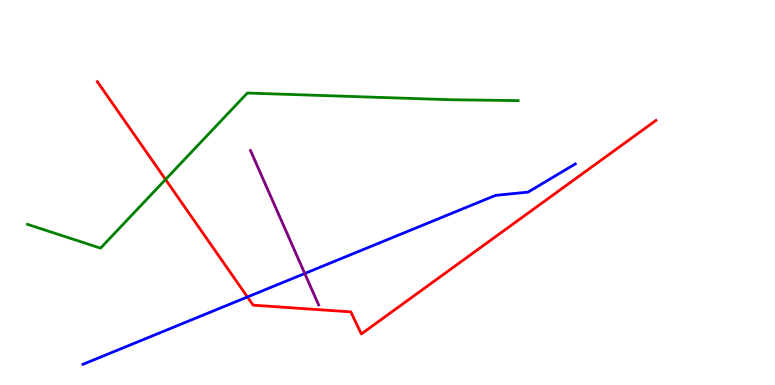[{'lines': ['blue', 'red'], 'intersections': [{'x': 3.19, 'y': 2.29}]}, {'lines': ['green', 'red'], 'intersections': [{'x': 2.14, 'y': 5.34}]}, {'lines': ['purple', 'red'], 'intersections': []}, {'lines': ['blue', 'green'], 'intersections': []}, {'lines': ['blue', 'purple'], 'intersections': [{'x': 3.93, 'y': 2.9}]}, {'lines': ['green', 'purple'], 'intersections': []}]